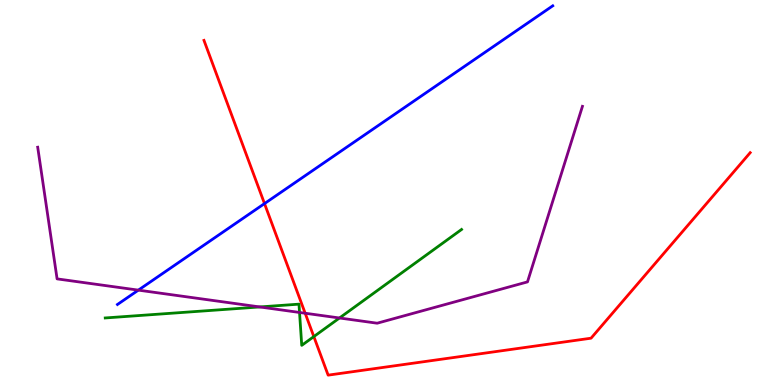[{'lines': ['blue', 'red'], 'intersections': [{'x': 3.41, 'y': 4.71}]}, {'lines': ['green', 'red'], 'intersections': [{'x': 4.05, 'y': 1.26}]}, {'lines': ['purple', 'red'], 'intersections': [{'x': 3.94, 'y': 1.86}]}, {'lines': ['blue', 'green'], 'intersections': []}, {'lines': ['blue', 'purple'], 'intersections': [{'x': 1.79, 'y': 2.46}]}, {'lines': ['green', 'purple'], 'intersections': [{'x': 3.35, 'y': 2.03}, {'x': 3.86, 'y': 1.88}, {'x': 4.38, 'y': 1.74}]}]